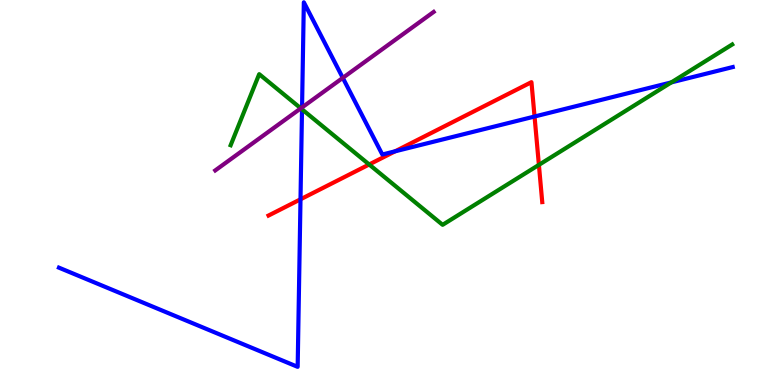[{'lines': ['blue', 'red'], 'intersections': [{'x': 3.88, 'y': 4.82}, {'x': 5.1, 'y': 6.07}, {'x': 6.9, 'y': 6.97}]}, {'lines': ['green', 'red'], 'intersections': [{'x': 4.76, 'y': 5.73}, {'x': 6.95, 'y': 5.72}]}, {'lines': ['purple', 'red'], 'intersections': []}, {'lines': ['blue', 'green'], 'intersections': [{'x': 3.9, 'y': 7.16}, {'x': 8.66, 'y': 7.86}]}, {'lines': ['blue', 'purple'], 'intersections': [{'x': 3.9, 'y': 7.21}, {'x': 4.42, 'y': 7.98}]}, {'lines': ['green', 'purple'], 'intersections': [{'x': 3.88, 'y': 7.19}]}]